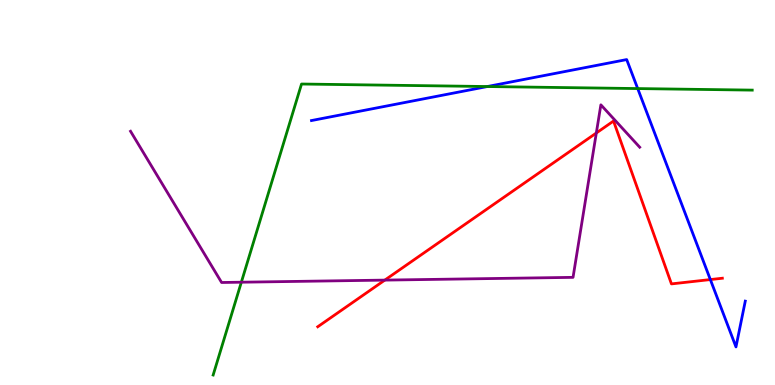[{'lines': ['blue', 'red'], 'intersections': [{'x': 9.17, 'y': 2.74}]}, {'lines': ['green', 'red'], 'intersections': []}, {'lines': ['purple', 'red'], 'intersections': [{'x': 4.97, 'y': 2.72}, {'x': 7.69, 'y': 6.55}]}, {'lines': ['blue', 'green'], 'intersections': [{'x': 6.29, 'y': 7.75}, {'x': 8.23, 'y': 7.7}]}, {'lines': ['blue', 'purple'], 'intersections': []}, {'lines': ['green', 'purple'], 'intersections': [{'x': 3.11, 'y': 2.67}]}]